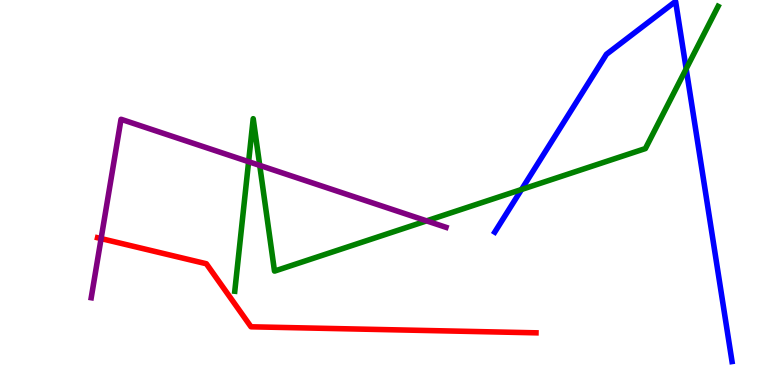[{'lines': ['blue', 'red'], 'intersections': []}, {'lines': ['green', 'red'], 'intersections': []}, {'lines': ['purple', 'red'], 'intersections': [{'x': 1.3, 'y': 3.8}]}, {'lines': ['blue', 'green'], 'intersections': [{'x': 6.73, 'y': 5.08}, {'x': 8.85, 'y': 8.21}]}, {'lines': ['blue', 'purple'], 'intersections': []}, {'lines': ['green', 'purple'], 'intersections': [{'x': 3.21, 'y': 5.8}, {'x': 3.35, 'y': 5.7}, {'x': 5.5, 'y': 4.26}]}]